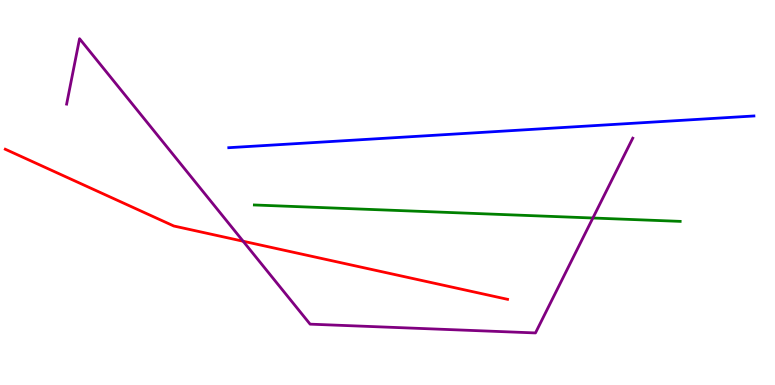[{'lines': ['blue', 'red'], 'intersections': []}, {'lines': ['green', 'red'], 'intersections': []}, {'lines': ['purple', 'red'], 'intersections': [{'x': 3.14, 'y': 3.73}]}, {'lines': ['blue', 'green'], 'intersections': []}, {'lines': ['blue', 'purple'], 'intersections': []}, {'lines': ['green', 'purple'], 'intersections': [{'x': 7.65, 'y': 4.34}]}]